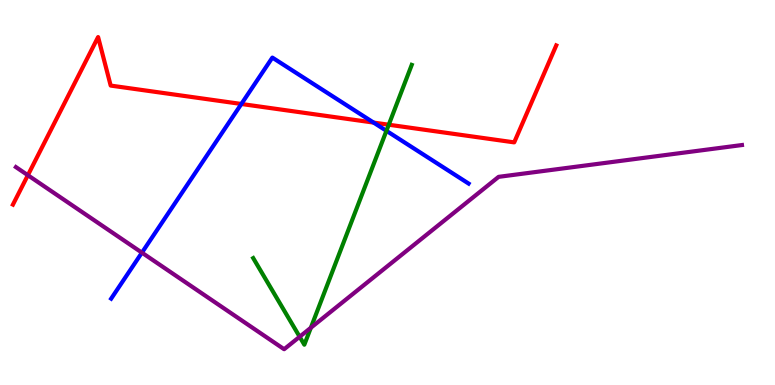[{'lines': ['blue', 'red'], 'intersections': [{'x': 3.11, 'y': 7.3}, {'x': 4.82, 'y': 6.82}]}, {'lines': ['green', 'red'], 'intersections': [{'x': 5.02, 'y': 6.76}]}, {'lines': ['purple', 'red'], 'intersections': [{'x': 0.36, 'y': 5.45}]}, {'lines': ['blue', 'green'], 'intersections': [{'x': 4.99, 'y': 6.6}]}, {'lines': ['blue', 'purple'], 'intersections': [{'x': 1.83, 'y': 3.44}]}, {'lines': ['green', 'purple'], 'intersections': [{'x': 3.87, 'y': 1.25}, {'x': 4.01, 'y': 1.49}]}]